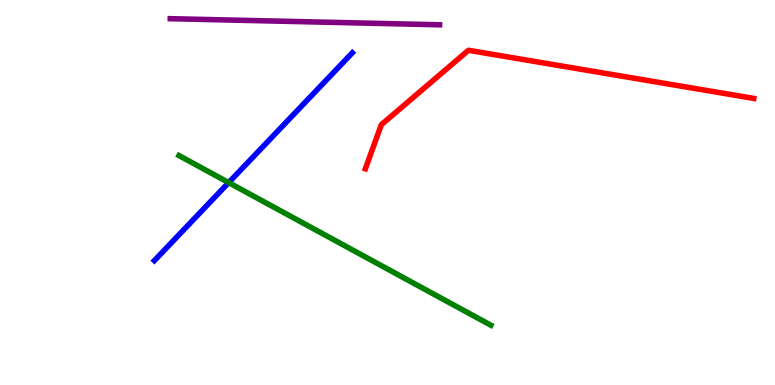[{'lines': ['blue', 'red'], 'intersections': []}, {'lines': ['green', 'red'], 'intersections': []}, {'lines': ['purple', 'red'], 'intersections': []}, {'lines': ['blue', 'green'], 'intersections': [{'x': 2.95, 'y': 5.26}]}, {'lines': ['blue', 'purple'], 'intersections': []}, {'lines': ['green', 'purple'], 'intersections': []}]